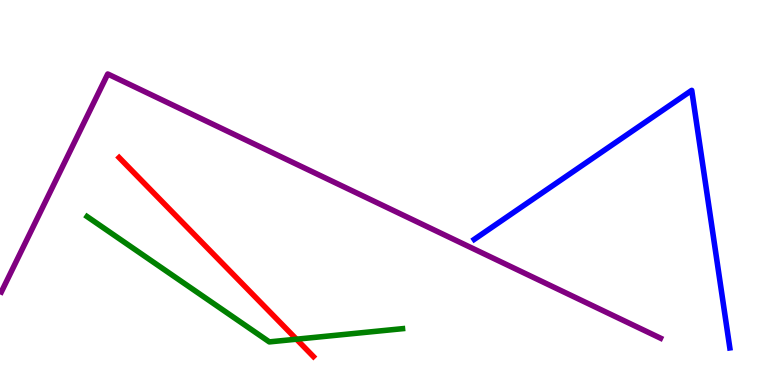[{'lines': ['blue', 'red'], 'intersections': []}, {'lines': ['green', 'red'], 'intersections': [{'x': 3.83, 'y': 1.19}]}, {'lines': ['purple', 'red'], 'intersections': []}, {'lines': ['blue', 'green'], 'intersections': []}, {'lines': ['blue', 'purple'], 'intersections': []}, {'lines': ['green', 'purple'], 'intersections': []}]